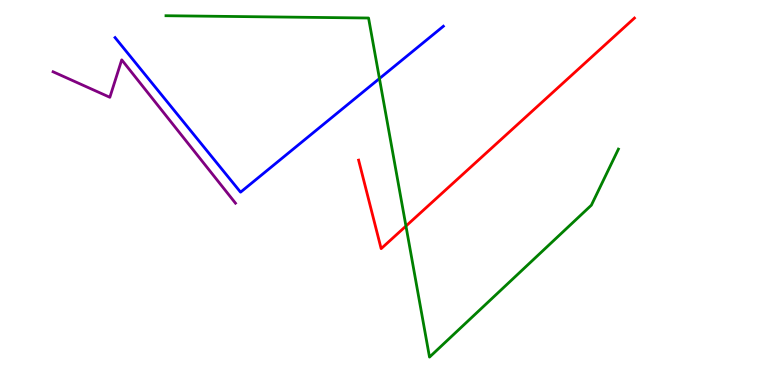[{'lines': ['blue', 'red'], 'intersections': []}, {'lines': ['green', 'red'], 'intersections': [{'x': 5.24, 'y': 4.13}]}, {'lines': ['purple', 'red'], 'intersections': []}, {'lines': ['blue', 'green'], 'intersections': [{'x': 4.9, 'y': 7.96}]}, {'lines': ['blue', 'purple'], 'intersections': []}, {'lines': ['green', 'purple'], 'intersections': []}]